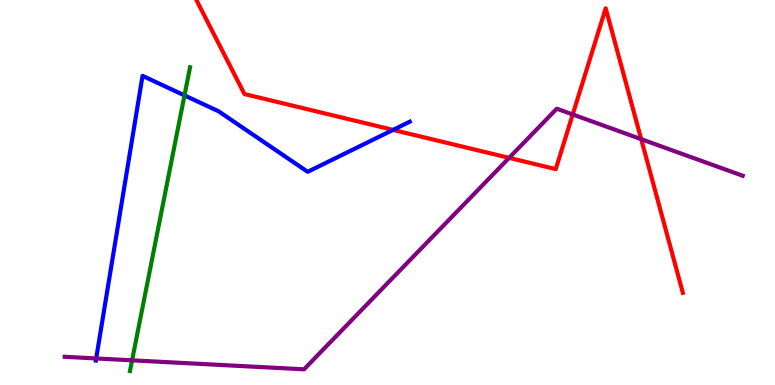[{'lines': ['blue', 'red'], 'intersections': [{'x': 5.07, 'y': 6.63}]}, {'lines': ['green', 'red'], 'intersections': []}, {'lines': ['purple', 'red'], 'intersections': [{'x': 6.57, 'y': 5.9}, {'x': 7.39, 'y': 7.03}, {'x': 8.27, 'y': 6.39}]}, {'lines': ['blue', 'green'], 'intersections': [{'x': 2.38, 'y': 7.52}]}, {'lines': ['blue', 'purple'], 'intersections': [{'x': 1.24, 'y': 0.69}]}, {'lines': ['green', 'purple'], 'intersections': [{'x': 1.7, 'y': 0.641}]}]